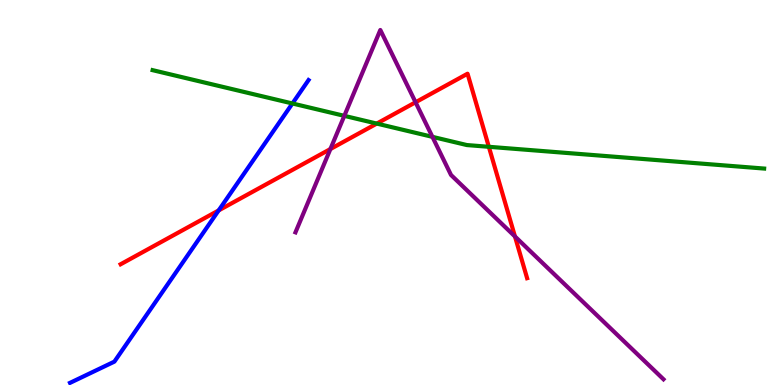[{'lines': ['blue', 'red'], 'intersections': [{'x': 2.82, 'y': 4.53}]}, {'lines': ['green', 'red'], 'intersections': [{'x': 4.86, 'y': 6.79}, {'x': 6.31, 'y': 6.19}]}, {'lines': ['purple', 'red'], 'intersections': [{'x': 4.26, 'y': 6.13}, {'x': 5.36, 'y': 7.34}, {'x': 6.64, 'y': 3.86}]}, {'lines': ['blue', 'green'], 'intersections': [{'x': 3.77, 'y': 7.31}]}, {'lines': ['blue', 'purple'], 'intersections': []}, {'lines': ['green', 'purple'], 'intersections': [{'x': 4.44, 'y': 6.99}, {'x': 5.58, 'y': 6.45}]}]